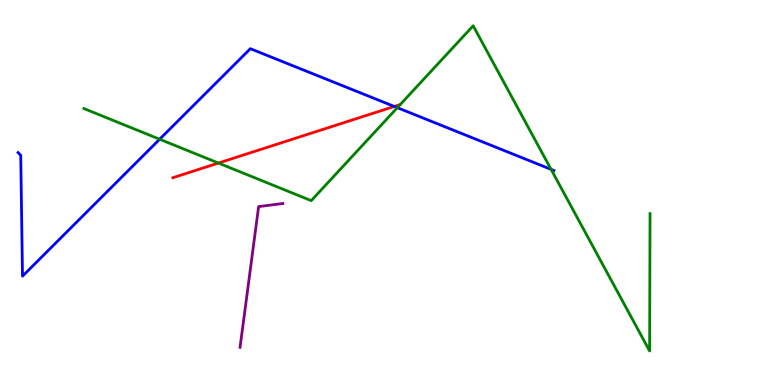[{'lines': ['blue', 'red'], 'intersections': [{'x': 5.09, 'y': 7.24}]}, {'lines': ['green', 'red'], 'intersections': [{'x': 2.82, 'y': 5.76}]}, {'lines': ['purple', 'red'], 'intersections': []}, {'lines': ['blue', 'green'], 'intersections': [{'x': 2.06, 'y': 6.38}, {'x': 5.13, 'y': 7.2}, {'x': 7.11, 'y': 5.6}]}, {'lines': ['blue', 'purple'], 'intersections': []}, {'lines': ['green', 'purple'], 'intersections': []}]